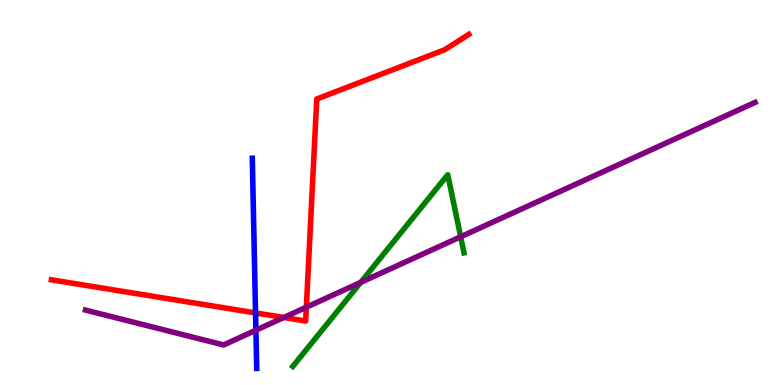[{'lines': ['blue', 'red'], 'intersections': [{'x': 3.3, 'y': 1.87}]}, {'lines': ['green', 'red'], 'intersections': []}, {'lines': ['purple', 'red'], 'intersections': [{'x': 3.66, 'y': 1.75}, {'x': 3.95, 'y': 2.02}]}, {'lines': ['blue', 'green'], 'intersections': []}, {'lines': ['blue', 'purple'], 'intersections': [{'x': 3.3, 'y': 1.42}]}, {'lines': ['green', 'purple'], 'intersections': [{'x': 4.65, 'y': 2.67}, {'x': 5.94, 'y': 3.85}]}]